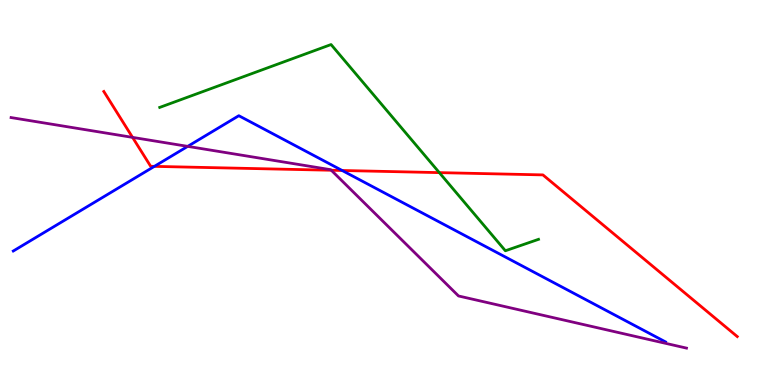[{'lines': ['blue', 'red'], 'intersections': [{'x': 1.99, 'y': 5.68}, {'x': 4.41, 'y': 5.57}]}, {'lines': ['green', 'red'], 'intersections': [{'x': 5.67, 'y': 5.52}]}, {'lines': ['purple', 'red'], 'intersections': [{'x': 1.71, 'y': 6.43}, {'x': 4.27, 'y': 5.58}]}, {'lines': ['blue', 'green'], 'intersections': []}, {'lines': ['blue', 'purple'], 'intersections': [{'x': 2.42, 'y': 6.2}]}, {'lines': ['green', 'purple'], 'intersections': []}]